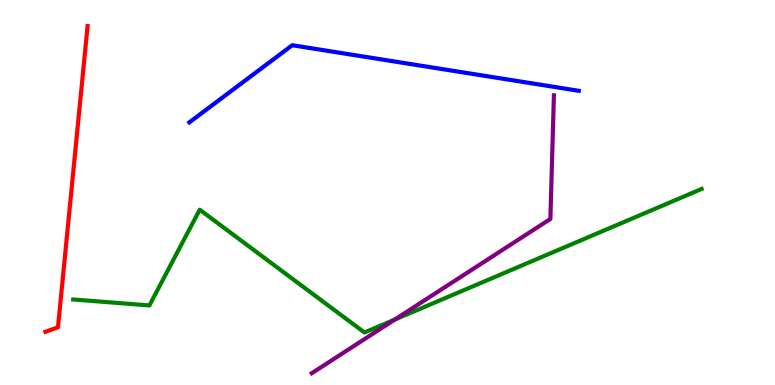[{'lines': ['blue', 'red'], 'intersections': []}, {'lines': ['green', 'red'], 'intersections': []}, {'lines': ['purple', 'red'], 'intersections': []}, {'lines': ['blue', 'green'], 'intersections': []}, {'lines': ['blue', 'purple'], 'intersections': []}, {'lines': ['green', 'purple'], 'intersections': [{'x': 5.09, 'y': 1.7}]}]